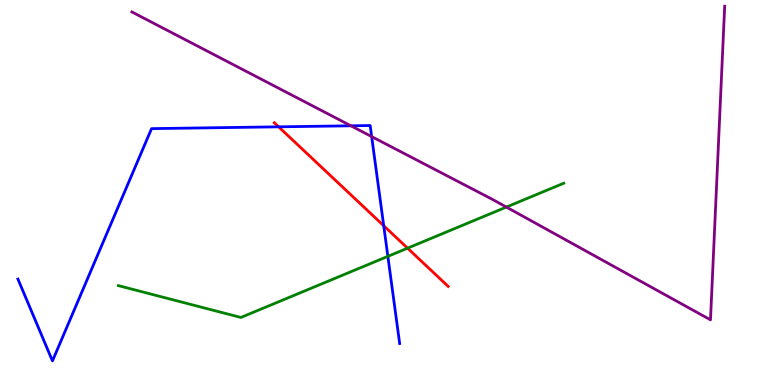[{'lines': ['blue', 'red'], 'intersections': [{'x': 3.6, 'y': 6.71}, {'x': 4.95, 'y': 4.14}]}, {'lines': ['green', 'red'], 'intersections': [{'x': 5.26, 'y': 3.55}]}, {'lines': ['purple', 'red'], 'intersections': []}, {'lines': ['blue', 'green'], 'intersections': [{'x': 5.0, 'y': 3.34}]}, {'lines': ['blue', 'purple'], 'intersections': [{'x': 4.53, 'y': 6.73}, {'x': 4.8, 'y': 6.45}]}, {'lines': ['green', 'purple'], 'intersections': [{'x': 6.53, 'y': 4.62}]}]